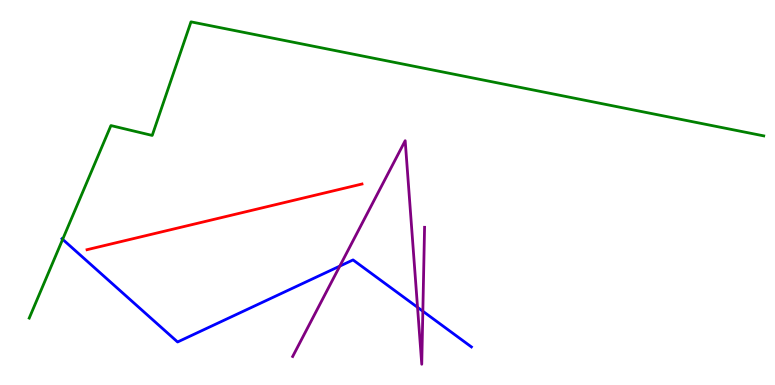[{'lines': ['blue', 'red'], 'intersections': []}, {'lines': ['green', 'red'], 'intersections': []}, {'lines': ['purple', 'red'], 'intersections': []}, {'lines': ['blue', 'green'], 'intersections': [{'x': 0.808, 'y': 3.78}]}, {'lines': ['blue', 'purple'], 'intersections': [{'x': 4.38, 'y': 3.09}, {'x': 5.39, 'y': 2.02}, {'x': 5.46, 'y': 1.92}]}, {'lines': ['green', 'purple'], 'intersections': []}]